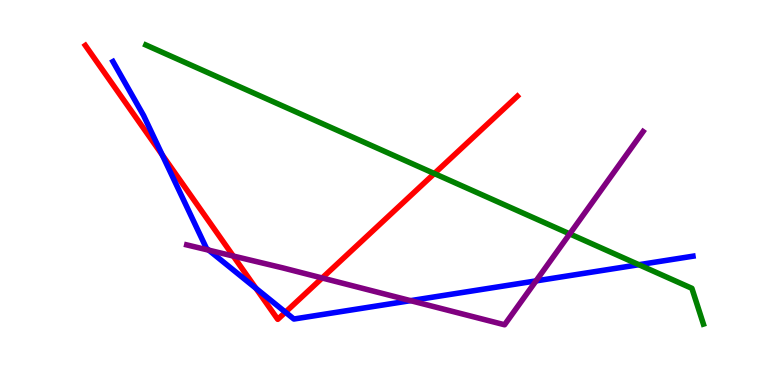[{'lines': ['blue', 'red'], 'intersections': [{'x': 2.09, 'y': 5.98}, {'x': 3.3, 'y': 2.51}, {'x': 3.68, 'y': 1.89}]}, {'lines': ['green', 'red'], 'intersections': [{'x': 5.6, 'y': 5.49}]}, {'lines': ['purple', 'red'], 'intersections': [{'x': 3.01, 'y': 3.35}, {'x': 4.16, 'y': 2.78}]}, {'lines': ['blue', 'green'], 'intersections': [{'x': 8.24, 'y': 3.12}]}, {'lines': ['blue', 'purple'], 'intersections': [{'x': 2.69, 'y': 3.5}, {'x': 5.3, 'y': 2.19}, {'x': 6.92, 'y': 2.7}]}, {'lines': ['green', 'purple'], 'intersections': [{'x': 7.35, 'y': 3.93}]}]